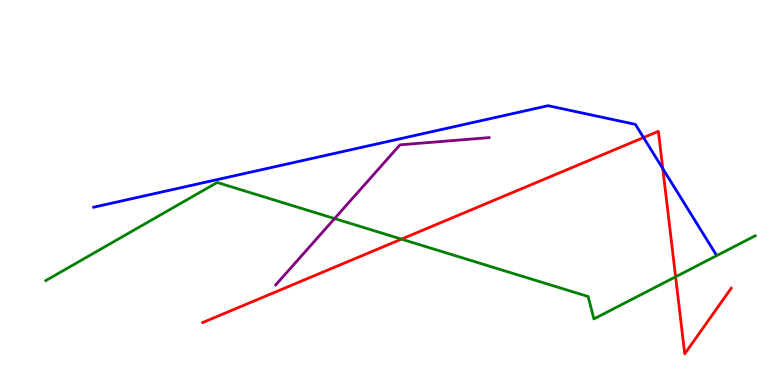[{'lines': ['blue', 'red'], 'intersections': [{'x': 8.3, 'y': 6.43}, {'x': 8.55, 'y': 5.62}]}, {'lines': ['green', 'red'], 'intersections': [{'x': 5.18, 'y': 3.79}, {'x': 8.72, 'y': 2.81}]}, {'lines': ['purple', 'red'], 'intersections': []}, {'lines': ['blue', 'green'], 'intersections': []}, {'lines': ['blue', 'purple'], 'intersections': []}, {'lines': ['green', 'purple'], 'intersections': [{'x': 4.32, 'y': 4.32}]}]